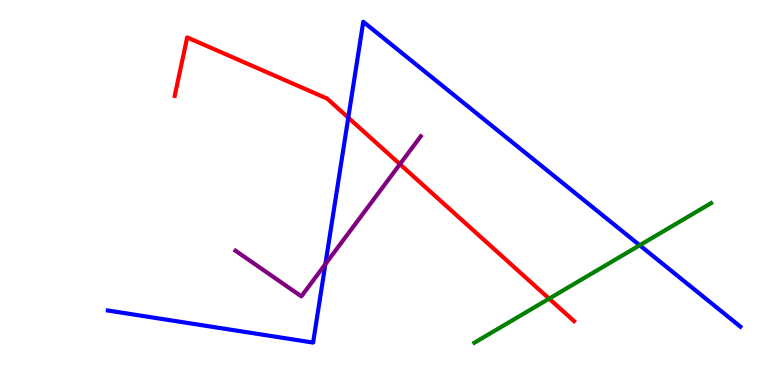[{'lines': ['blue', 'red'], 'intersections': [{'x': 4.49, 'y': 6.94}]}, {'lines': ['green', 'red'], 'intersections': [{'x': 7.09, 'y': 2.24}]}, {'lines': ['purple', 'red'], 'intersections': [{'x': 5.16, 'y': 5.74}]}, {'lines': ['blue', 'green'], 'intersections': [{'x': 8.25, 'y': 3.63}]}, {'lines': ['blue', 'purple'], 'intersections': [{'x': 4.2, 'y': 3.14}]}, {'lines': ['green', 'purple'], 'intersections': []}]